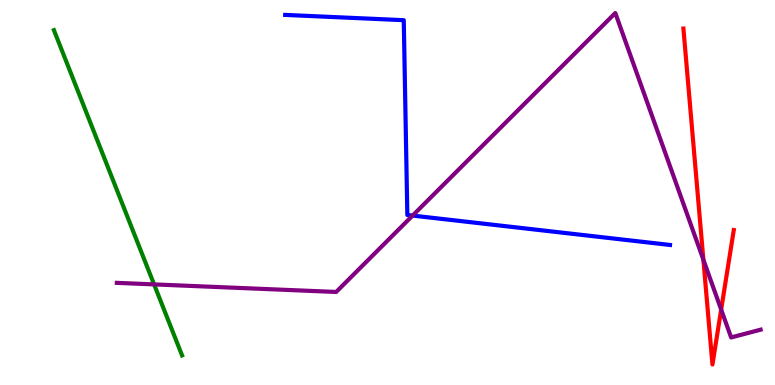[{'lines': ['blue', 'red'], 'intersections': []}, {'lines': ['green', 'red'], 'intersections': []}, {'lines': ['purple', 'red'], 'intersections': [{'x': 9.08, 'y': 3.25}, {'x': 9.31, 'y': 1.96}]}, {'lines': ['blue', 'green'], 'intersections': []}, {'lines': ['blue', 'purple'], 'intersections': [{'x': 5.32, 'y': 4.4}]}, {'lines': ['green', 'purple'], 'intersections': [{'x': 1.99, 'y': 2.61}]}]